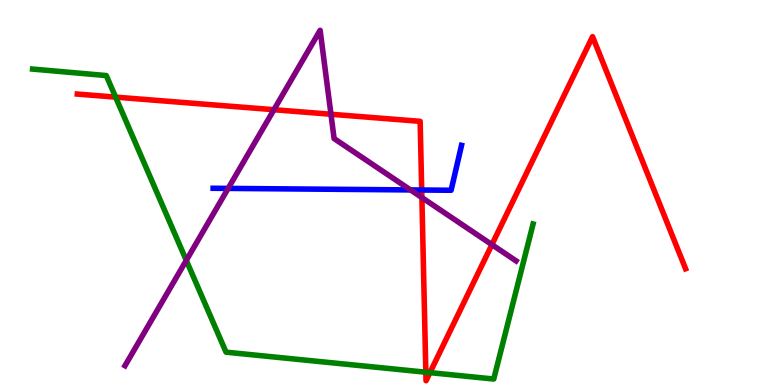[{'lines': ['blue', 'red'], 'intersections': [{'x': 5.44, 'y': 5.06}]}, {'lines': ['green', 'red'], 'intersections': [{'x': 1.49, 'y': 7.48}, {'x': 5.49, 'y': 0.332}, {'x': 5.55, 'y': 0.321}]}, {'lines': ['purple', 'red'], 'intersections': [{'x': 3.53, 'y': 7.15}, {'x': 4.27, 'y': 7.03}, {'x': 5.44, 'y': 4.87}, {'x': 6.35, 'y': 3.65}]}, {'lines': ['blue', 'green'], 'intersections': []}, {'lines': ['blue', 'purple'], 'intersections': [{'x': 2.94, 'y': 5.11}, {'x': 5.3, 'y': 5.07}]}, {'lines': ['green', 'purple'], 'intersections': [{'x': 2.4, 'y': 3.24}]}]